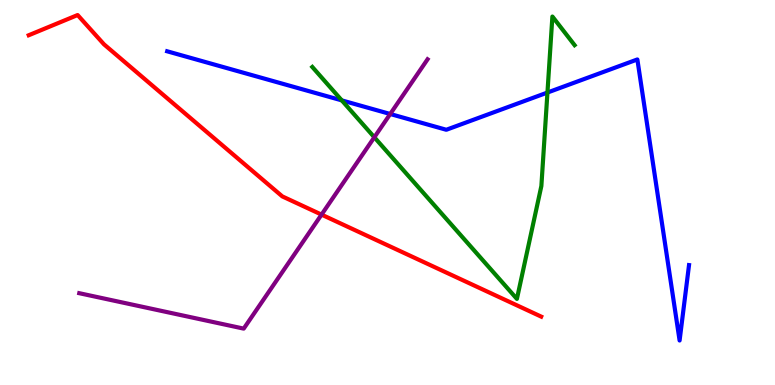[{'lines': ['blue', 'red'], 'intersections': []}, {'lines': ['green', 'red'], 'intersections': []}, {'lines': ['purple', 'red'], 'intersections': [{'x': 4.15, 'y': 4.43}]}, {'lines': ['blue', 'green'], 'intersections': [{'x': 4.41, 'y': 7.39}, {'x': 7.06, 'y': 7.6}]}, {'lines': ['blue', 'purple'], 'intersections': [{'x': 5.04, 'y': 7.04}]}, {'lines': ['green', 'purple'], 'intersections': [{'x': 4.83, 'y': 6.43}]}]